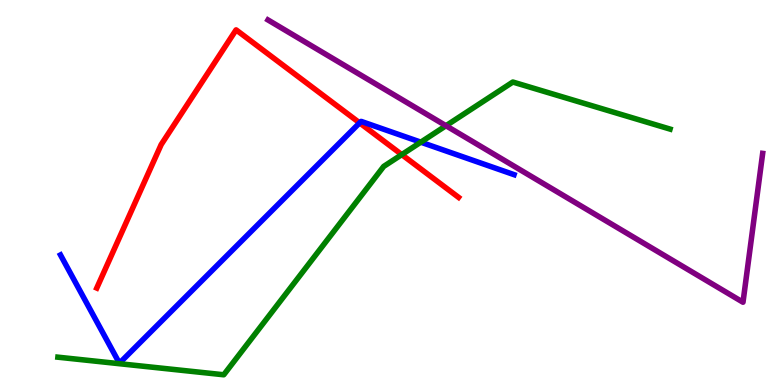[{'lines': ['blue', 'red'], 'intersections': [{'x': 4.64, 'y': 6.81}]}, {'lines': ['green', 'red'], 'intersections': [{'x': 5.18, 'y': 5.98}]}, {'lines': ['purple', 'red'], 'intersections': []}, {'lines': ['blue', 'green'], 'intersections': [{'x': 5.43, 'y': 6.31}]}, {'lines': ['blue', 'purple'], 'intersections': []}, {'lines': ['green', 'purple'], 'intersections': [{'x': 5.75, 'y': 6.73}]}]